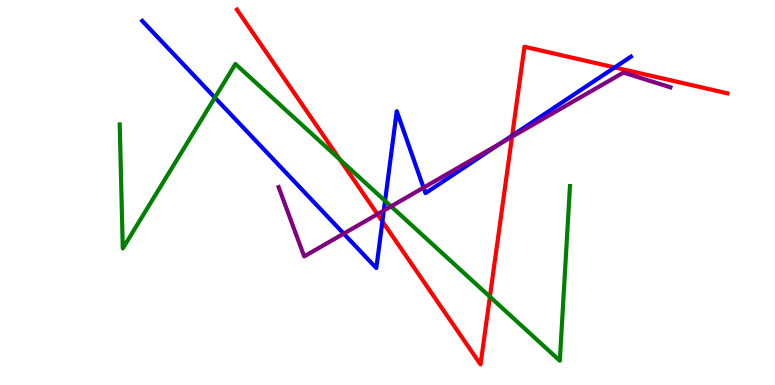[{'lines': ['blue', 'red'], 'intersections': [{'x': 4.93, 'y': 4.25}, {'x': 6.61, 'y': 6.48}, {'x': 7.93, 'y': 8.25}]}, {'lines': ['green', 'red'], 'intersections': [{'x': 4.39, 'y': 5.86}, {'x': 6.32, 'y': 2.29}]}, {'lines': ['purple', 'red'], 'intersections': [{'x': 4.87, 'y': 4.44}, {'x': 6.61, 'y': 6.45}]}, {'lines': ['blue', 'green'], 'intersections': [{'x': 2.77, 'y': 7.46}, {'x': 4.97, 'y': 4.78}]}, {'lines': ['blue', 'purple'], 'intersections': [{'x': 4.43, 'y': 3.93}, {'x': 4.95, 'y': 4.53}, {'x': 5.47, 'y': 5.13}, {'x': 6.46, 'y': 6.27}]}, {'lines': ['green', 'purple'], 'intersections': [{'x': 5.05, 'y': 4.64}]}]